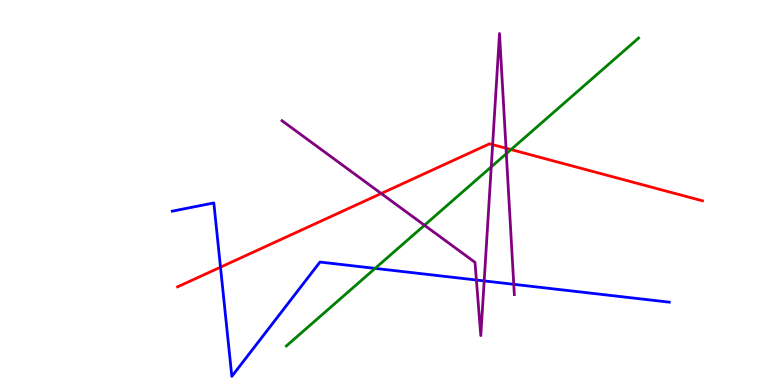[{'lines': ['blue', 'red'], 'intersections': [{'x': 2.85, 'y': 3.06}]}, {'lines': ['green', 'red'], 'intersections': [{'x': 6.59, 'y': 6.11}]}, {'lines': ['purple', 'red'], 'intersections': [{'x': 4.92, 'y': 4.97}, {'x': 6.36, 'y': 6.24}, {'x': 6.53, 'y': 6.15}]}, {'lines': ['blue', 'green'], 'intersections': [{'x': 4.84, 'y': 3.03}]}, {'lines': ['blue', 'purple'], 'intersections': [{'x': 6.15, 'y': 2.73}, {'x': 6.25, 'y': 2.7}, {'x': 6.63, 'y': 2.62}]}, {'lines': ['green', 'purple'], 'intersections': [{'x': 5.48, 'y': 4.15}, {'x': 6.34, 'y': 5.67}, {'x': 6.53, 'y': 6.01}]}]